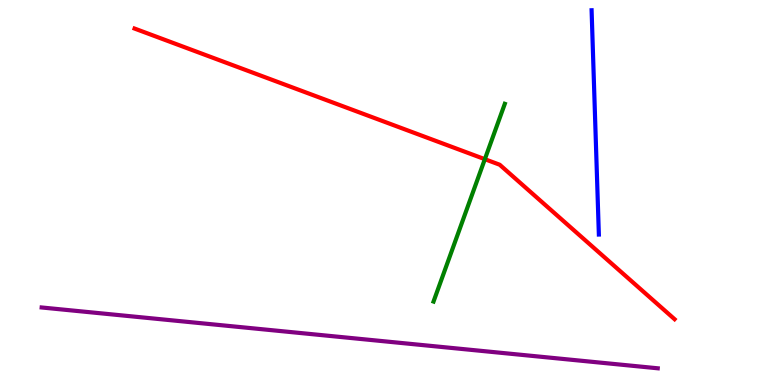[{'lines': ['blue', 'red'], 'intersections': []}, {'lines': ['green', 'red'], 'intersections': [{'x': 6.26, 'y': 5.87}]}, {'lines': ['purple', 'red'], 'intersections': []}, {'lines': ['blue', 'green'], 'intersections': []}, {'lines': ['blue', 'purple'], 'intersections': []}, {'lines': ['green', 'purple'], 'intersections': []}]